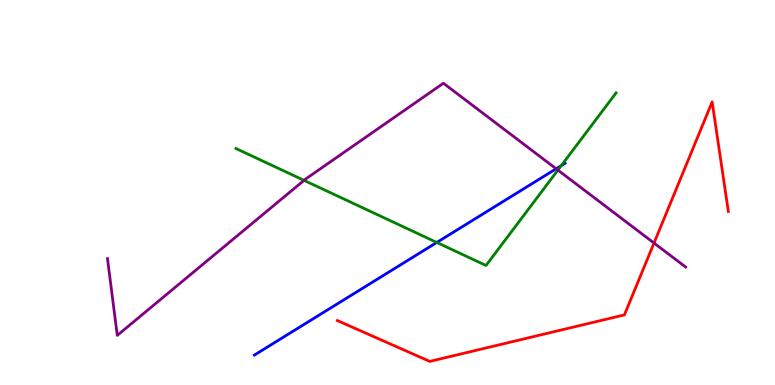[{'lines': ['blue', 'red'], 'intersections': []}, {'lines': ['green', 'red'], 'intersections': []}, {'lines': ['purple', 'red'], 'intersections': [{'x': 8.44, 'y': 3.69}]}, {'lines': ['blue', 'green'], 'intersections': [{'x': 5.64, 'y': 3.7}, {'x': 7.24, 'y': 5.7}]}, {'lines': ['blue', 'purple'], 'intersections': [{'x': 7.18, 'y': 5.62}]}, {'lines': ['green', 'purple'], 'intersections': [{'x': 3.92, 'y': 5.32}, {'x': 7.2, 'y': 5.58}]}]